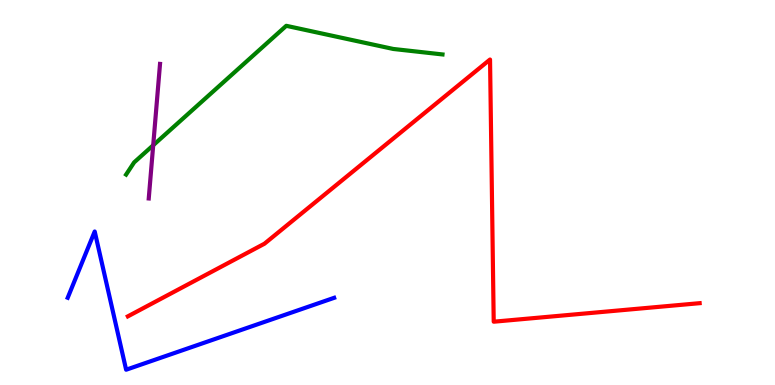[{'lines': ['blue', 'red'], 'intersections': []}, {'lines': ['green', 'red'], 'intersections': []}, {'lines': ['purple', 'red'], 'intersections': []}, {'lines': ['blue', 'green'], 'intersections': []}, {'lines': ['blue', 'purple'], 'intersections': []}, {'lines': ['green', 'purple'], 'intersections': [{'x': 1.98, 'y': 6.23}]}]